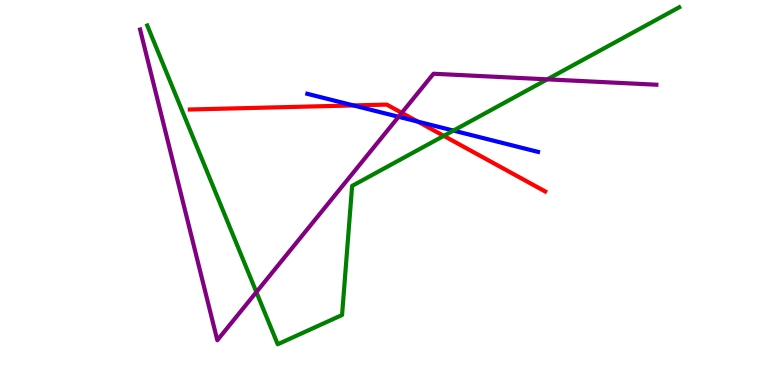[{'lines': ['blue', 'red'], 'intersections': [{'x': 4.56, 'y': 7.26}, {'x': 5.39, 'y': 6.84}]}, {'lines': ['green', 'red'], 'intersections': [{'x': 5.73, 'y': 6.47}]}, {'lines': ['purple', 'red'], 'intersections': [{'x': 5.18, 'y': 7.07}]}, {'lines': ['blue', 'green'], 'intersections': [{'x': 5.85, 'y': 6.61}]}, {'lines': ['blue', 'purple'], 'intersections': [{'x': 5.14, 'y': 6.97}]}, {'lines': ['green', 'purple'], 'intersections': [{'x': 3.31, 'y': 2.41}, {'x': 7.06, 'y': 7.94}]}]